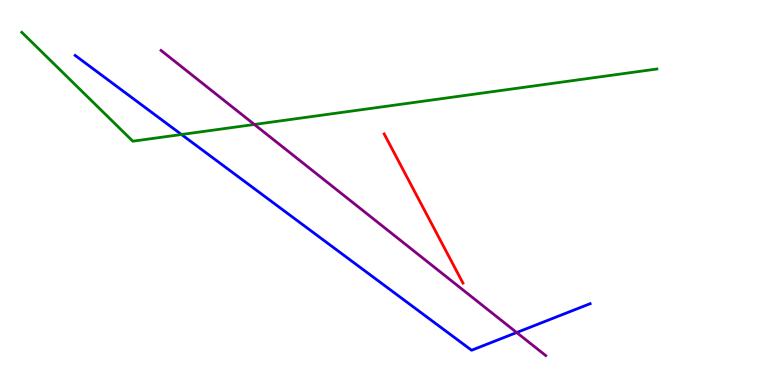[{'lines': ['blue', 'red'], 'intersections': []}, {'lines': ['green', 'red'], 'intersections': []}, {'lines': ['purple', 'red'], 'intersections': []}, {'lines': ['blue', 'green'], 'intersections': [{'x': 2.34, 'y': 6.51}]}, {'lines': ['blue', 'purple'], 'intersections': [{'x': 6.67, 'y': 1.36}]}, {'lines': ['green', 'purple'], 'intersections': [{'x': 3.28, 'y': 6.77}]}]